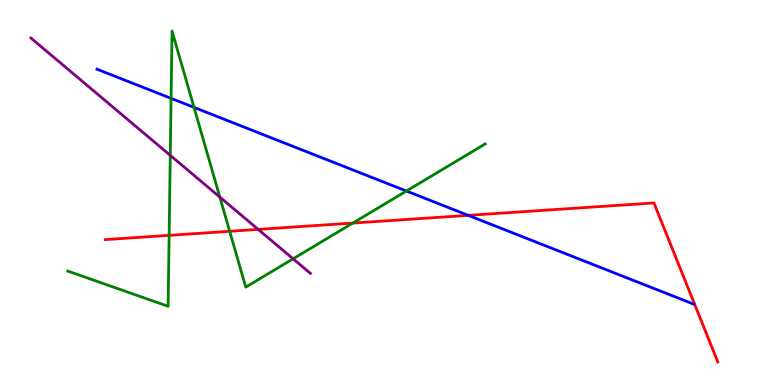[{'lines': ['blue', 'red'], 'intersections': [{'x': 6.04, 'y': 4.41}]}, {'lines': ['green', 'red'], 'intersections': [{'x': 2.18, 'y': 3.89}, {'x': 2.96, 'y': 3.99}, {'x': 4.55, 'y': 4.21}]}, {'lines': ['purple', 'red'], 'intersections': [{'x': 3.33, 'y': 4.04}]}, {'lines': ['blue', 'green'], 'intersections': [{'x': 2.21, 'y': 7.45}, {'x': 2.5, 'y': 7.21}, {'x': 5.24, 'y': 5.04}]}, {'lines': ['blue', 'purple'], 'intersections': []}, {'lines': ['green', 'purple'], 'intersections': [{'x': 2.2, 'y': 5.96}, {'x': 2.84, 'y': 4.88}, {'x': 3.78, 'y': 3.28}]}]